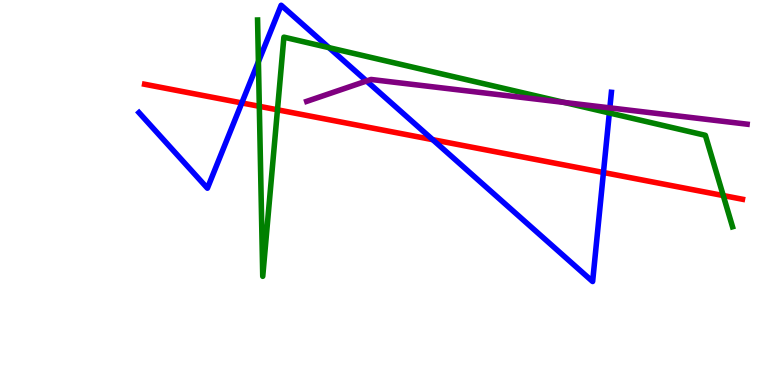[{'lines': ['blue', 'red'], 'intersections': [{'x': 3.12, 'y': 7.33}, {'x': 5.58, 'y': 6.37}, {'x': 7.79, 'y': 5.52}]}, {'lines': ['green', 'red'], 'intersections': [{'x': 3.35, 'y': 7.24}, {'x': 3.58, 'y': 7.15}, {'x': 9.33, 'y': 4.92}]}, {'lines': ['purple', 'red'], 'intersections': []}, {'lines': ['blue', 'green'], 'intersections': [{'x': 3.33, 'y': 8.4}, {'x': 4.24, 'y': 8.76}, {'x': 7.86, 'y': 7.07}]}, {'lines': ['blue', 'purple'], 'intersections': [{'x': 4.73, 'y': 7.9}, {'x': 7.87, 'y': 7.2}]}, {'lines': ['green', 'purple'], 'intersections': [{'x': 7.28, 'y': 7.34}]}]